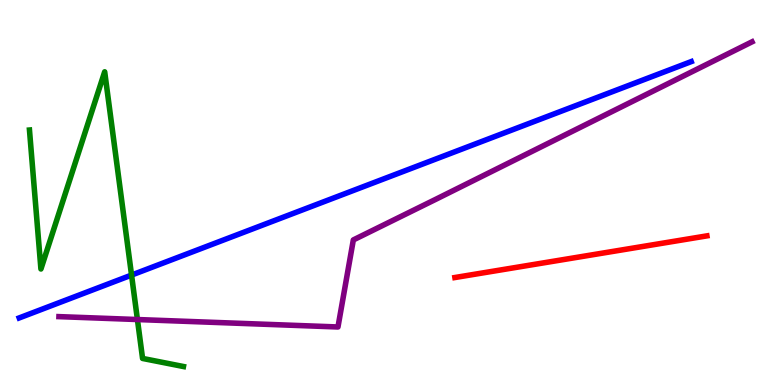[{'lines': ['blue', 'red'], 'intersections': []}, {'lines': ['green', 'red'], 'intersections': []}, {'lines': ['purple', 'red'], 'intersections': []}, {'lines': ['blue', 'green'], 'intersections': [{'x': 1.7, 'y': 2.86}]}, {'lines': ['blue', 'purple'], 'intersections': []}, {'lines': ['green', 'purple'], 'intersections': [{'x': 1.77, 'y': 1.7}]}]